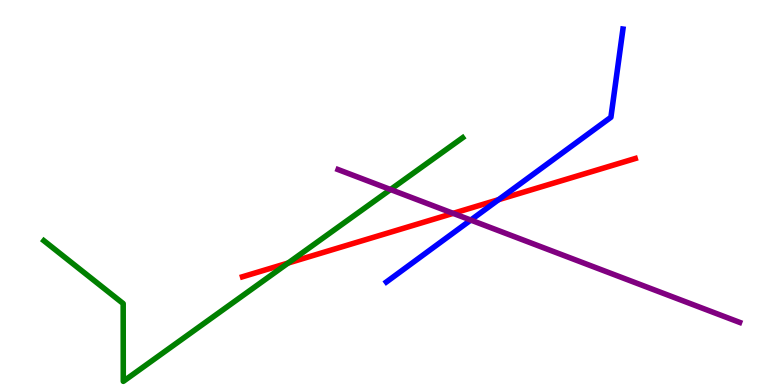[{'lines': ['blue', 'red'], 'intersections': [{'x': 6.43, 'y': 4.81}]}, {'lines': ['green', 'red'], 'intersections': [{'x': 3.72, 'y': 3.17}]}, {'lines': ['purple', 'red'], 'intersections': [{'x': 5.85, 'y': 4.46}]}, {'lines': ['blue', 'green'], 'intersections': []}, {'lines': ['blue', 'purple'], 'intersections': [{'x': 6.07, 'y': 4.28}]}, {'lines': ['green', 'purple'], 'intersections': [{'x': 5.04, 'y': 5.08}]}]